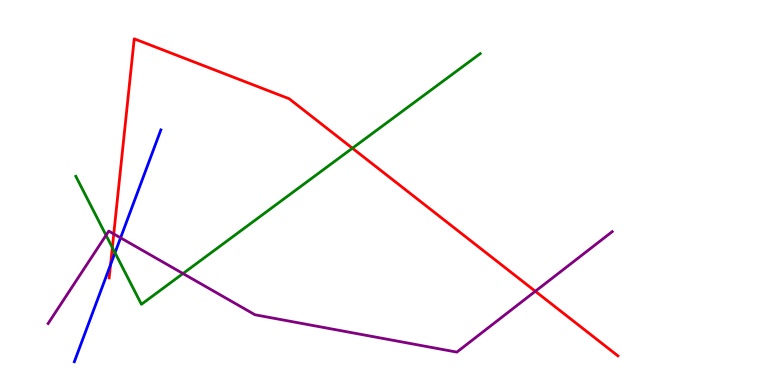[{'lines': ['blue', 'red'], 'intersections': [{'x': 1.43, 'y': 3.12}]}, {'lines': ['green', 'red'], 'intersections': [{'x': 1.45, 'y': 3.57}, {'x': 4.55, 'y': 6.15}]}, {'lines': ['purple', 'red'], 'intersections': [{'x': 1.47, 'y': 3.92}, {'x': 6.91, 'y': 2.43}]}, {'lines': ['blue', 'green'], 'intersections': [{'x': 1.48, 'y': 3.43}]}, {'lines': ['blue', 'purple'], 'intersections': [{'x': 1.56, 'y': 3.82}]}, {'lines': ['green', 'purple'], 'intersections': [{'x': 1.37, 'y': 3.89}, {'x': 2.36, 'y': 2.89}]}]